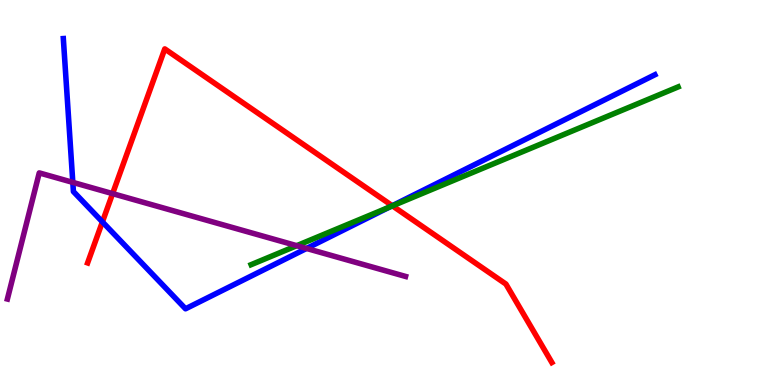[{'lines': ['blue', 'red'], 'intersections': [{'x': 1.32, 'y': 4.24}, {'x': 5.06, 'y': 4.66}]}, {'lines': ['green', 'red'], 'intersections': [{'x': 5.06, 'y': 4.65}]}, {'lines': ['purple', 'red'], 'intersections': [{'x': 1.45, 'y': 4.97}]}, {'lines': ['blue', 'green'], 'intersections': [{'x': 5.03, 'y': 4.62}]}, {'lines': ['blue', 'purple'], 'intersections': [{'x': 0.94, 'y': 5.26}, {'x': 3.96, 'y': 3.55}]}, {'lines': ['green', 'purple'], 'intersections': [{'x': 3.83, 'y': 3.62}]}]